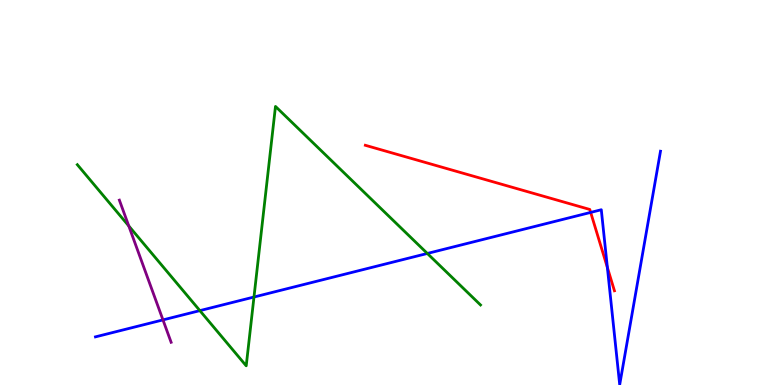[{'lines': ['blue', 'red'], 'intersections': [{'x': 7.62, 'y': 4.48}, {'x': 7.84, 'y': 3.05}]}, {'lines': ['green', 'red'], 'intersections': []}, {'lines': ['purple', 'red'], 'intersections': []}, {'lines': ['blue', 'green'], 'intersections': [{'x': 2.58, 'y': 1.93}, {'x': 3.28, 'y': 2.29}, {'x': 5.51, 'y': 3.42}]}, {'lines': ['blue', 'purple'], 'intersections': [{'x': 2.1, 'y': 1.69}]}, {'lines': ['green', 'purple'], 'intersections': [{'x': 1.66, 'y': 4.13}]}]